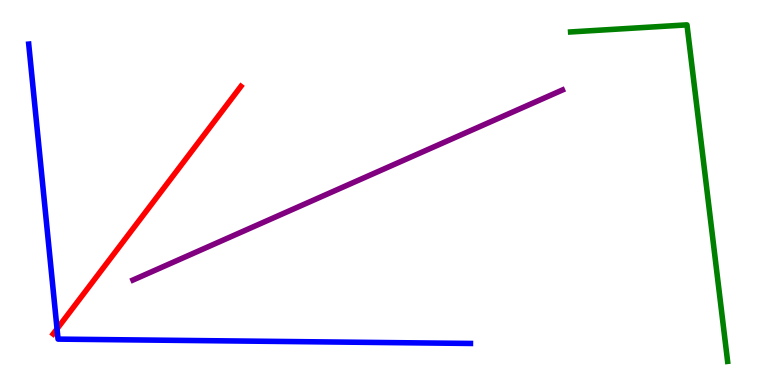[{'lines': ['blue', 'red'], 'intersections': [{'x': 0.736, 'y': 1.46}]}, {'lines': ['green', 'red'], 'intersections': []}, {'lines': ['purple', 'red'], 'intersections': []}, {'lines': ['blue', 'green'], 'intersections': []}, {'lines': ['blue', 'purple'], 'intersections': []}, {'lines': ['green', 'purple'], 'intersections': []}]